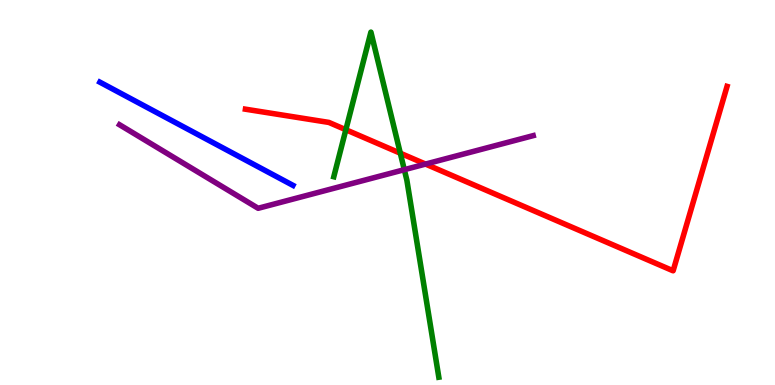[{'lines': ['blue', 'red'], 'intersections': []}, {'lines': ['green', 'red'], 'intersections': [{'x': 4.46, 'y': 6.63}, {'x': 5.17, 'y': 6.02}]}, {'lines': ['purple', 'red'], 'intersections': [{'x': 5.49, 'y': 5.74}]}, {'lines': ['blue', 'green'], 'intersections': []}, {'lines': ['blue', 'purple'], 'intersections': []}, {'lines': ['green', 'purple'], 'intersections': [{'x': 5.22, 'y': 5.59}]}]